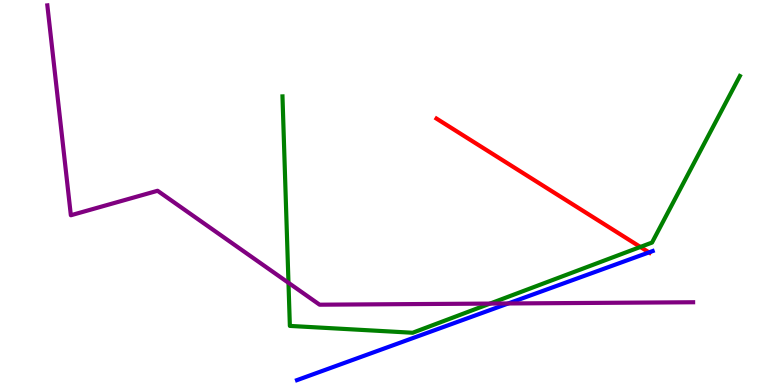[{'lines': ['blue', 'red'], 'intersections': [{'x': 8.37, 'y': 3.44}]}, {'lines': ['green', 'red'], 'intersections': [{'x': 8.26, 'y': 3.59}]}, {'lines': ['purple', 'red'], 'intersections': []}, {'lines': ['blue', 'green'], 'intersections': []}, {'lines': ['blue', 'purple'], 'intersections': [{'x': 6.56, 'y': 2.12}]}, {'lines': ['green', 'purple'], 'intersections': [{'x': 3.72, 'y': 2.65}, {'x': 6.32, 'y': 2.11}]}]